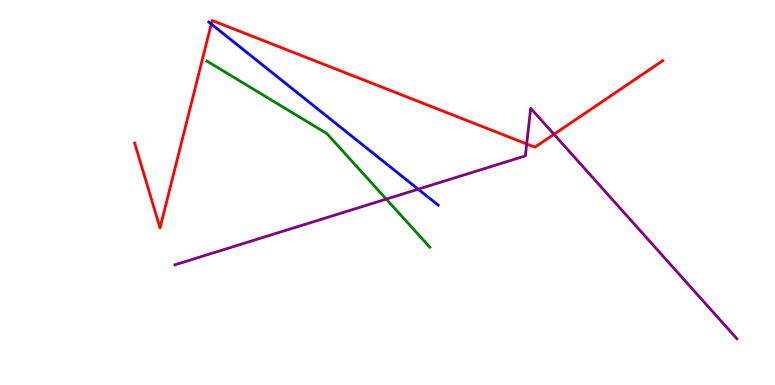[{'lines': ['blue', 'red'], 'intersections': [{'x': 2.73, 'y': 9.38}]}, {'lines': ['green', 'red'], 'intersections': []}, {'lines': ['purple', 'red'], 'intersections': [{'x': 6.8, 'y': 6.26}, {'x': 7.15, 'y': 6.51}]}, {'lines': ['blue', 'green'], 'intersections': []}, {'lines': ['blue', 'purple'], 'intersections': [{'x': 5.4, 'y': 5.09}]}, {'lines': ['green', 'purple'], 'intersections': [{'x': 4.98, 'y': 4.83}]}]